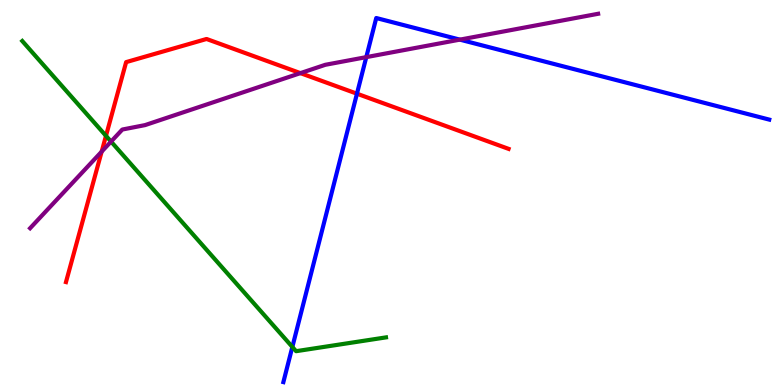[{'lines': ['blue', 'red'], 'intersections': [{'x': 4.61, 'y': 7.57}]}, {'lines': ['green', 'red'], 'intersections': [{'x': 1.37, 'y': 6.47}]}, {'lines': ['purple', 'red'], 'intersections': [{'x': 1.31, 'y': 6.06}, {'x': 3.88, 'y': 8.1}]}, {'lines': ['blue', 'green'], 'intersections': [{'x': 3.77, 'y': 0.988}]}, {'lines': ['blue', 'purple'], 'intersections': [{'x': 4.73, 'y': 8.52}, {'x': 5.93, 'y': 8.97}]}, {'lines': ['green', 'purple'], 'intersections': [{'x': 1.43, 'y': 6.32}]}]